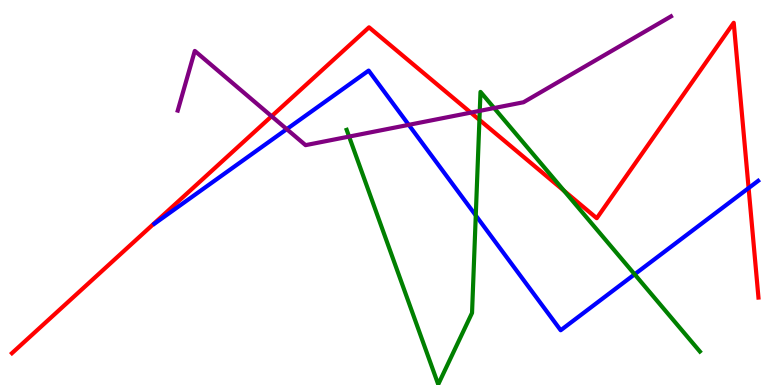[{'lines': ['blue', 'red'], 'intersections': [{'x': 9.66, 'y': 5.11}]}, {'lines': ['green', 'red'], 'intersections': [{'x': 6.19, 'y': 6.89}, {'x': 7.28, 'y': 5.04}]}, {'lines': ['purple', 'red'], 'intersections': [{'x': 3.5, 'y': 6.98}, {'x': 6.07, 'y': 7.07}]}, {'lines': ['blue', 'green'], 'intersections': [{'x': 6.14, 'y': 4.4}, {'x': 8.19, 'y': 2.88}]}, {'lines': ['blue', 'purple'], 'intersections': [{'x': 3.7, 'y': 6.65}, {'x': 5.27, 'y': 6.76}]}, {'lines': ['green', 'purple'], 'intersections': [{'x': 4.5, 'y': 6.45}, {'x': 6.19, 'y': 7.12}, {'x': 6.38, 'y': 7.19}]}]